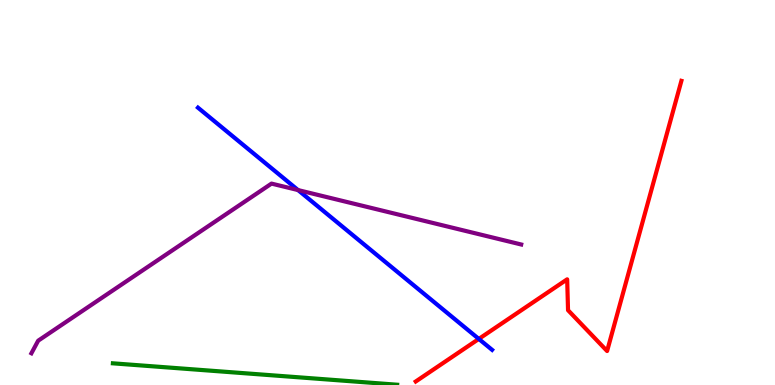[{'lines': ['blue', 'red'], 'intersections': [{'x': 6.18, 'y': 1.2}]}, {'lines': ['green', 'red'], 'intersections': []}, {'lines': ['purple', 'red'], 'intersections': []}, {'lines': ['blue', 'green'], 'intersections': []}, {'lines': ['blue', 'purple'], 'intersections': [{'x': 3.85, 'y': 5.06}]}, {'lines': ['green', 'purple'], 'intersections': []}]